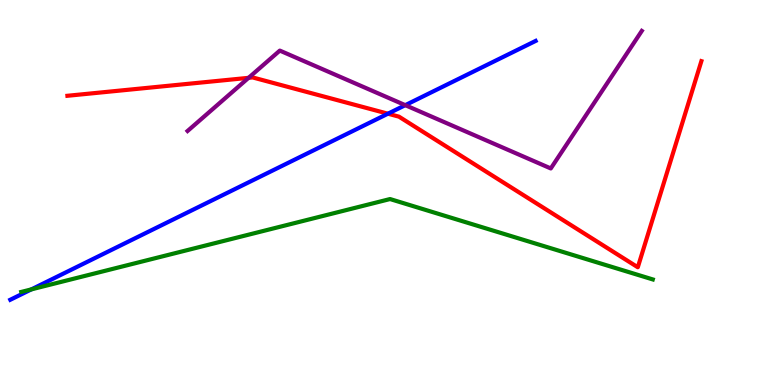[{'lines': ['blue', 'red'], 'intersections': [{'x': 5.01, 'y': 7.05}]}, {'lines': ['green', 'red'], 'intersections': []}, {'lines': ['purple', 'red'], 'intersections': [{'x': 3.21, 'y': 7.98}]}, {'lines': ['blue', 'green'], 'intersections': [{'x': 0.404, 'y': 2.48}]}, {'lines': ['blue', 'purple'], 'intersections': [{'x': 5.23, 'y': 7.27}]}, {'lines': ['green', 'purple'], 'intersections': []}]